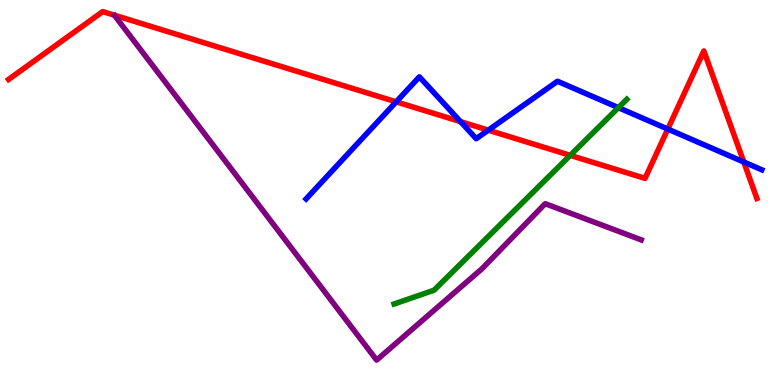[{'lines': ['blue', 'red'], 'intersections': [{'x': 5.11, 'y': 7.35}, {'x': 5.94, 'y': 6.84}, {'x': 6.3, 'y': 6.62}, {'x': 8.62, 'y': 6.65}, {'x': 9.6, 'y': 5.79}]}, {'lines': ['green', 'red'], 'intersections': [{'x': 7.36, 'y': 5.96}]}, {'lines': ['purple', 'red'], 'intersections': []}, {'lines': ['blue', 'green'], 'intersections': [{'x': 7.98, 'y': 7.2}]}, {'lines': ['blue', 'purple'], 'intersections': []}, {'lines': ['green', 'purple'], 'intersections': []}]